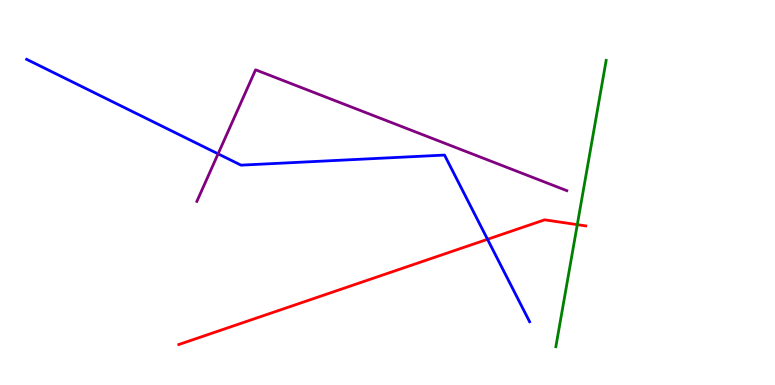[{'lines': ['blue', 'red'], 'intersections': [{'x': 6.29, 'y': 3.78}]}, {'lines': ['green', 'red'], 'intersections': [{'x': 7.45, 'y': 4.16}]}, {'lines': ['purple', 'red'], 'intersections': []}, {'lines': ['blue', 'green'], 'intersections': []}, {'lines': ['blue', 'purple'], 'intersections': [{'x': 2.81, 'y': 6.0}]}, {'lines': ['green', 'purple'], 'intersections': []}]